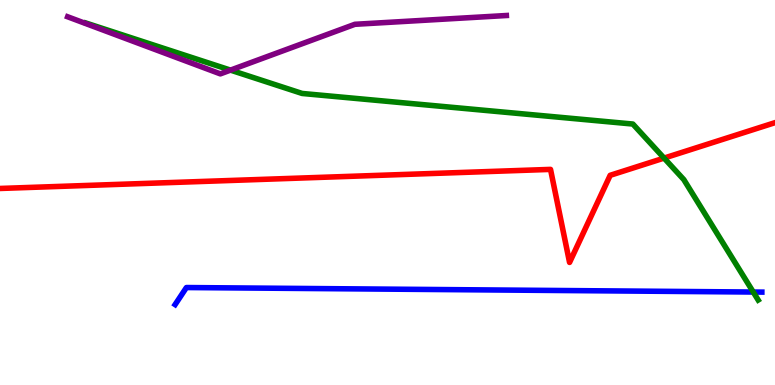[{'lines': ['blue', 'red'], 'intersections': []}, {'lines': ['green', 'red'], 'intersections': [{'x': 8.57, 'y': 5.89}]}, {'lines': ['purple', 'red'], 'intersections': []}, {'lines': ['blue', 'green'], 'intersections': [{'x': 9.72, 'y': 2.41}]}, {'lines': ['blue', 'purple'], 'intersections': []}, {'lines': ['green', 'purple'], 'intersections': [{'x': 2.97, 'y': 8.18}]}]